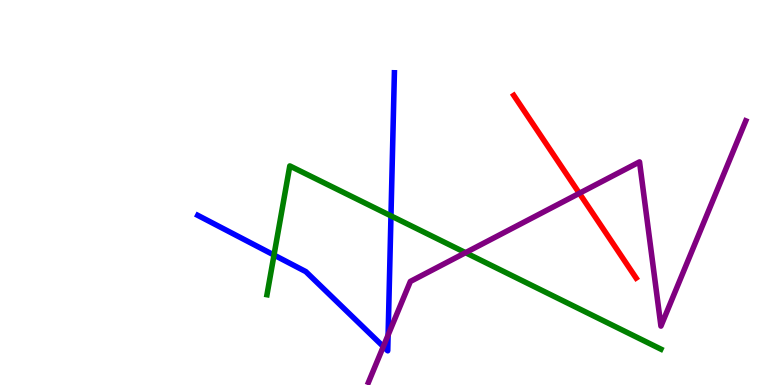[{'lines': ['blue', 'red'], 'intersections': []}, {'lines': ['green', 'red'], 'intersections': []}, {'lines': ['purple', 'red'], 'intersections': [{'x': 7.48, 'y': 4.98}]}, {'lines': ['blue', 'green'], 'intersections': [{'x': 3.54, 'y': 3.38}, {'x': 5.04, 'y': 4.39}]}, {'lines': ['blue', 'purple'], 'intersections': [{'x': 4.95, 'y': 0.999}, {'x': 5.01, 'y': 1.3}]}, {'lines': ['green', 'purple'], 'intersections': [{'x': 6.01, 'y': 3.44}]}]